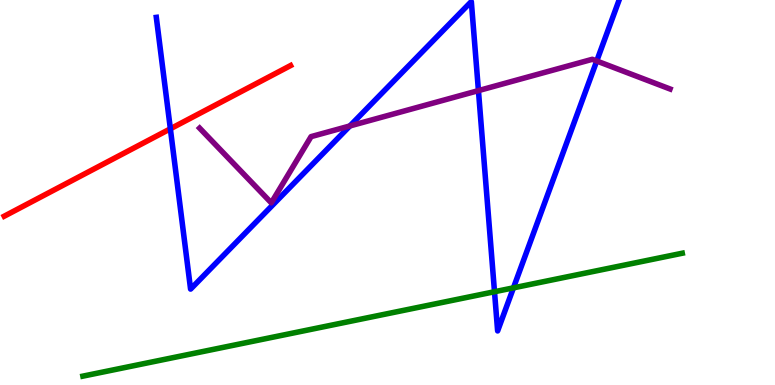[{'lines': ['blue', 'red'], 'intersections': [{'x': 2.2, 'y': 6.65}]}, {'lines': ['green', 'red'], 'intersections': []}, {'lines': ['purple', 'red'], 'intersections': []}, {'lines': ['blue', 'green'], 'intersections': [{'x': 6.38, 'y': 2.42}, {'x': 6.63, 'y': 2.52}]}, {'lines': ['blue', 'purple'], 'intersections': [{'x': 4.51, 'y': 6.73}, {'x': 6.17, 'y': 7.65}, {'x': 7.7, 'y': 8.42}]}, {'lines': ['green', 'purple'], 'intersections': []}]